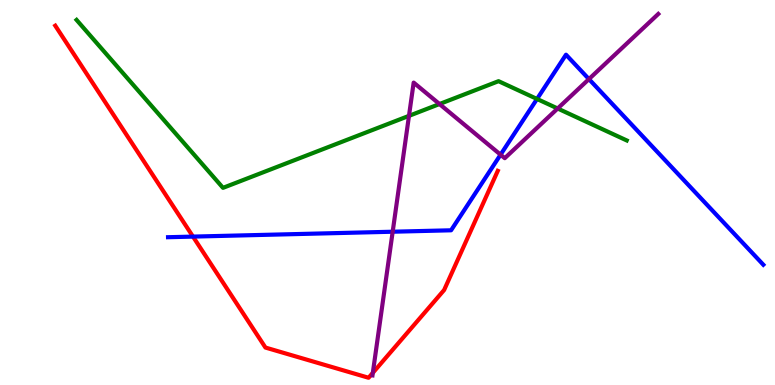[{'lines': ['blue', 'red'], 'intersections': [{'x': 2.49, 'y': 3.85}]}, {'lines': ['green', 'red'], 'intersections': []}, {'lines': ['purple', 'red'], 'intersections': [{'x': 4.81, 'y': 0.316}]}, {'lines': ['blue', 'green'], 'intersections': [{'x': 6.93, 'y': 7.43}]}, {'lines': ['blue', 'purple'], 'intersections': [{'x': 5.07, 'y': 3.98}, {'x': 6.46, 'y': 5.98}, {'x': 7.6, 'y': 7.95}]}, {'lines': ['green', 'purple'], 'intersections': [{'x': 5.28, 'y': 6.99}, {'x': 5.67, 'y': 7.3}, {'x': 7.2, 'y': 7.18}]}]